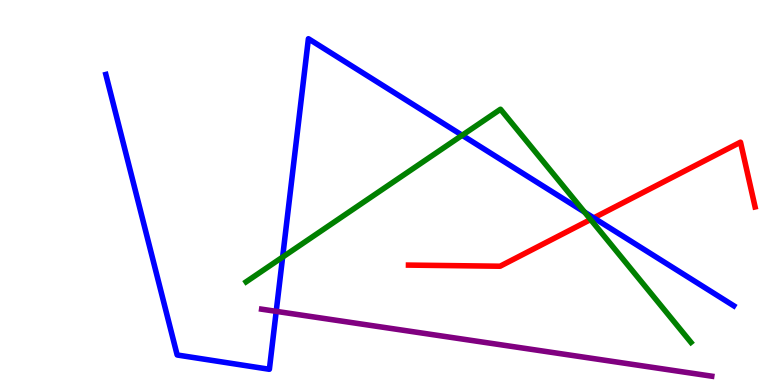[{'lines': ['blue', 'red'], 'intersections': [{'x': 7.66, 'y': 4.34}]}, {'lines': ['green', 'red'], 'intersections': [{'x': 7.62, 'y': 4.3}]}, {'lines': ['purple', 'red'], 'intersections': []}, {'lines': ['blue', 'green'], 'intersections': [{'x': 3.65, 'y': 3.32}, {'x': 5.96, 'y': 6.49}, {'x': 7.54, 'y': 4.49}]}, {'lines': ['blue', 'purple'], 'intersections': [{'x': 3.56, 'y': 1.91}]}, {'lines': ['green', 'purple'], 'intersections': []}]